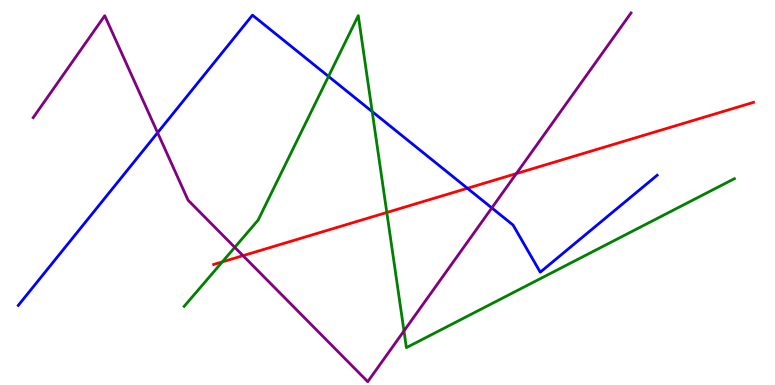[{'lines': ['blue', 'red'], 'intersections': [{'x': 6.03, 'y': 5.11}]}, {'lines': ['green', 'red'], 'intersections': [{'x': 2.87, 'y': 3.2}, {'x': 4.99, 'y': 4.48}]}, {'lines': ['purple', 'red'], 'intersections': [{'x': 3.14, 'y': 3.36}, {'x': 6.66, 'y': 5.49}]}, {'lines': ['blue', 'green'], 'intersections': [{'x': 4.24, 'y': 8.02}, {'x': 4.8, 'y': 7.1}]}, {'lines': ['blue', 'purple'], 'intersections': [{'x': 2.03, 'y': 6.55}, {'x': 6.35, 'y': 4.6}]}, {'lines': ['green', 'purple'], 'intersections': [{'x': 3.03, 'y': 3.58}, {'x': 5.21, 'y': 1.4}]}]